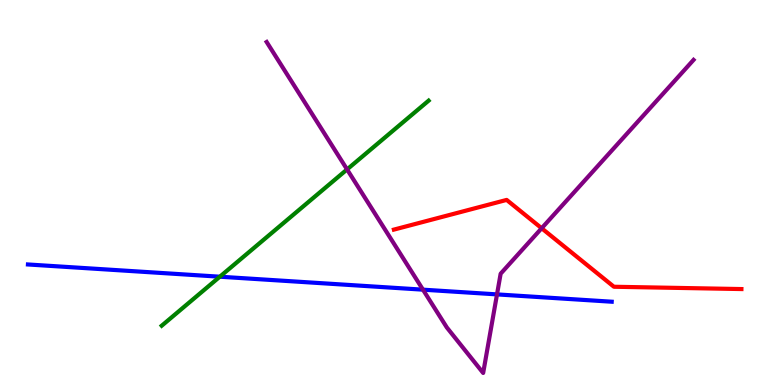[{'lines': ['blue', 'red'], 'intersections': []}, {'lines': ['green', 'red'], 'intersections': []}, {'lines': ['purple', 'red'], 'intersections': [{'x': 6.99, 'y': 4.07}]}, {'lines': ['blue', 'green'], 'intersections': [{'x': 2.84, 'y': 2.81}]}, {'lines': ['blue', 'purple'], 'intersections': [{'x': 5.46, 'y': 2.48}, {'x': 6.41, 'y': 2.35}]}, {'lines': ['green', 'purple'], 'intersections': [{'x': 4.48, 'y': 5.6}]}]